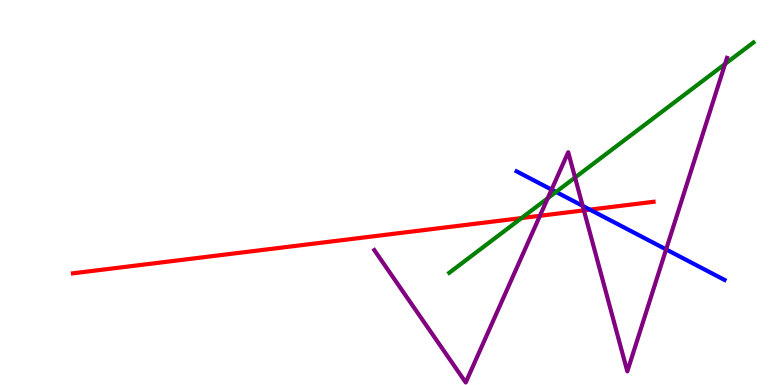[{'lines': ['blue', 'red'], 'intersections': [{'x': 7.61, 'y': 4.55}]}, {'lines': ['green', 'red'], 'intersections': [{'x': 6.73, 'y': 4.34}]}, {'lines': ['purple', 'red'], 'intersections': [{'x': 6.97, 'y': 4.39}, {'x': 7.53, 'y': 4.54}]}, {'lines': ['blue', 'green'], 'intersections': [{'x': 7.17, 'y': 5.01}]}, {'lines': ['blue', 'purple'], 'intersections': [{'x': 7.12, 'y': 5.08}, {'x': 7.52, 'y': 4.65}, {'x': 8.59, 'y': 3.52}]}, {'lines': ['green', 'purple'], 'intersections': [{'x': 7.07, 'y': 4.85}, {'x': 7.42, 'y': 5.39}, {'x': 9.36, 'y': 8.34}]}]